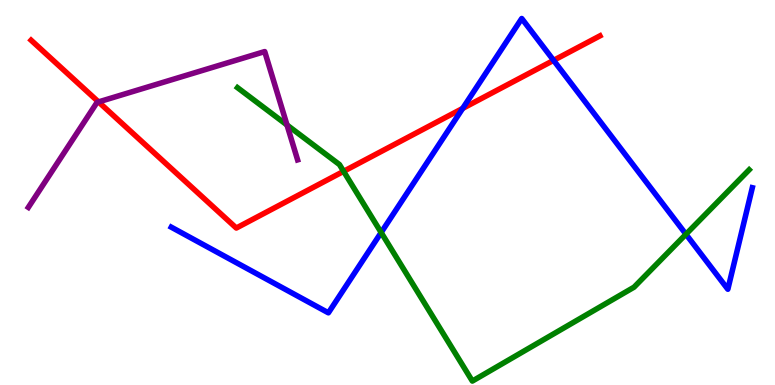[{'lines': ['blue', 'red'], 'intersections': [{'x': 5.97, 'y': 7.18}, {'x': 7.14, 'y': 8.43}]}, {'lines': ['green', 'red'], 'intersections': [{'x': 4.43, 'y': 5.55}]}, {'lines': ['purple', 'red'], 'intersections': [{'x': 1.27, 'y': 7.35}]}, {'lines': ['blue', 'green'], 'intersections': [{'x': 4.92, 'y': 3.96}, {'x': 8.85, 'y': 3.92}]}, {'lines': ['blue', 'purple'], 'intersections': []}, {'lines': ['green', 'purple'], 'intersections': [{'x': 3.7, 'y': 6.75}]}]